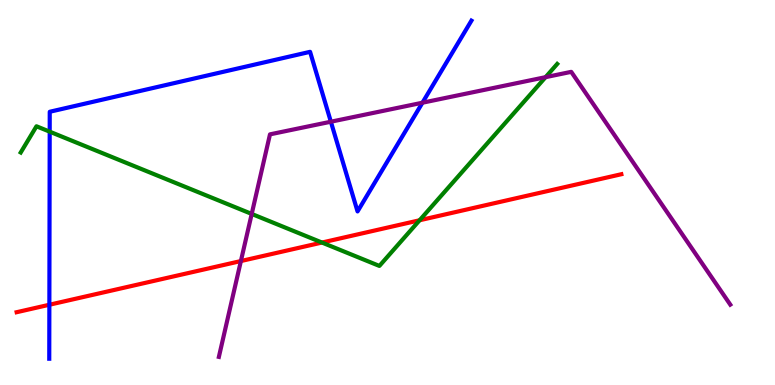[{'lines': ['blue', 'red'], 'intersections': [{'x': 0.637, 'y': 2.08}]}, {'lines': ['green', 'red'], 'intersections': [{'x': 4.15, 'y': 3.7}, {'x': 5.41, 'y': 4.28}]}, {'lines': ['purple', 'red'], 'intersections': [{'x': 3.11, 'y': 3.22}]}, {'lines': ['blue', 'green'], 'intersections': [{'x': 0.641, 'y': 6.58}]}, {'lines': ['blue', 'purple'], 'intersections': [{'x': 4.27, 'y': 6.84}, {'x': 5.45, 'y': 7.33}]}, {'lines': ['green', 'purple'], 'intersections': [{'x': 3.25, 'y': 4.44}, {'x': 7.04, 'y': 8.0}]}]